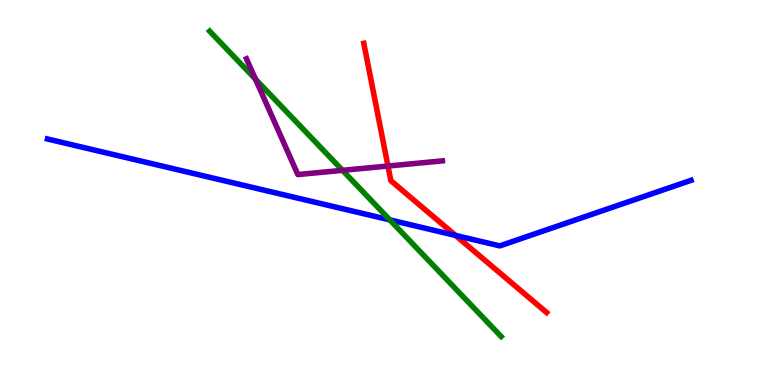[{'lines': ['blue', 'red'], 'intersections': [{'x': 5.88, 'y': 3.89}]}, {'lines': ['green', 'red'], 'intersections': []}, {'lines': ['purple', 'red'], 'intersections': [{'x': 5.01, 'y': 5.69}]}, {'lines': ['blue', 'green'], 'intersections': [{'x': 5.03, 'y': 4.29}]}, {'lines': ['blue', 'purple'], 'intersections': []}, {'lines': ['green', 'purple'], 'intersections': [{'x': 3.3, 'y': 7.94}, {'x': 4.42, 'y': 5.58}]}]